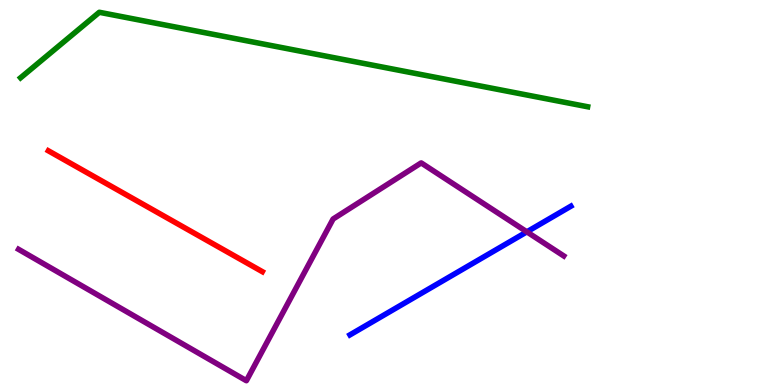[{'lines': ['blue', 'red'], 'intersections': []}, {'lines': ['green', 'red'], 'intersections': []}, {'lines': ['purple', 'red'], 'intersections': []}, {'lines': ['blue', 'green'], 'intersections': []}, {'lines': ['blue', 'purple'], 'intersections': [{'x': 6.8, 'y': 3.98}]}, {'lines': ['green', 'purple'], 'intersections': []}]